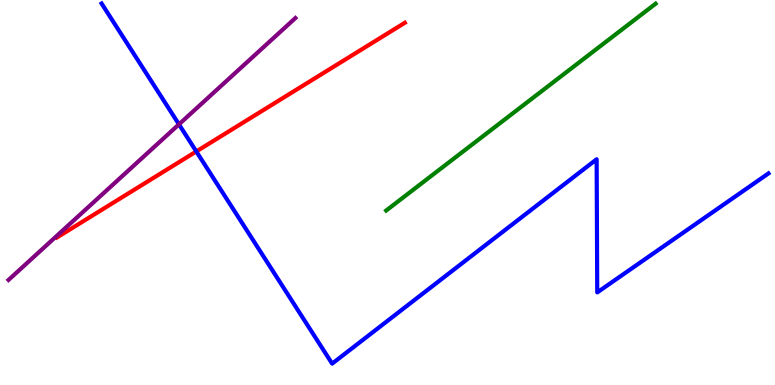[{'lines': ['blue', 'red'], 'intersections': [{'x': 2.53, 'y': 6.07}]}, {'lines': ['green', 'red'], 'intersections': []}, {'lines': ['purple', 'red'], 'intersections': []}, {'lines': ['blue', 'green'], 'intersections': []}, {'lines': ['blue', 'purple'], 'intersections': [{'x': 2.31, 'y': 6.77}]}, {'lines': ['green', 'purple'], 'intersections': []}]